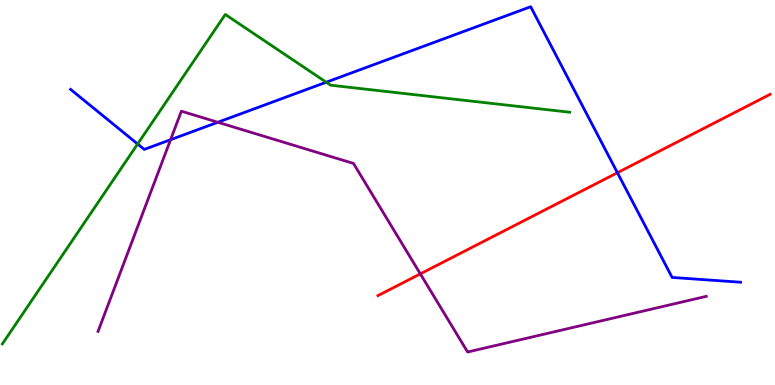[{'lines': ['blue', 'red'], 'intersections': [{'x': 7.97, 'y': 5.51}]}, {'lines': ['green', 'red'], 'intersections': []}, {'lines': ['purple', 'red'], 'intersections': [{'x': 5.42, 'y': 2.89}]}, {'lines': ['blue', 'green'], 'intersections': [{'x': 1.78, 'y': 6.26}, {'x': 4.21, 'y': 7.86}]}, {'lines': ['blue', 'purple'], 'intersections': [{'x': 2.2, 'y': 6.37}, {'x': 2.81, 'y': 6.82}]}, {'lines': ['green', 'purple'], 'intersections': []}]